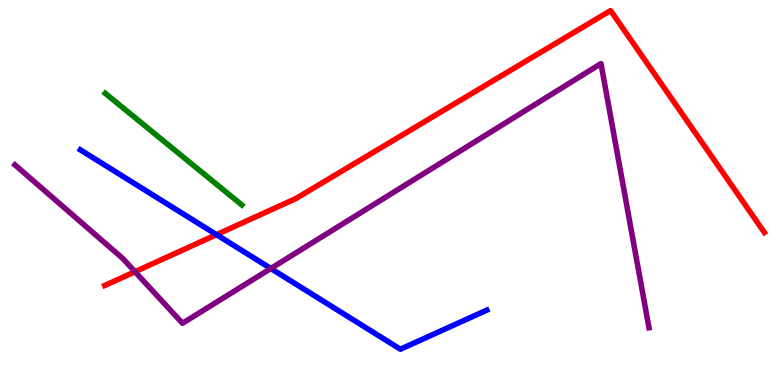[{'lines': ['blue', 'red'], 'intersections': [{'x': 2.79, 'y': 3.91}]}, {'lines': ['green', 'red'], 'intersections': []}, {'lines': ['purple', 'red'], 'intersections': [{'x': 1.74, 'y': 2.94}]}, {'lines': ['blue', 'green'], 'intersections': []}, {'lines': ['blue', 'purple'], 'intersections': [{'x': 3.49, 'y': 3.03}]}, {'lines': ['green', 'purple'], 'intersections': []}]